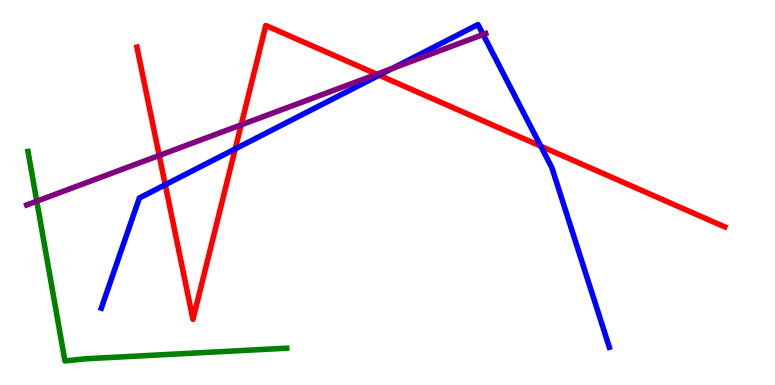[{'lines': ['blue', 'red'], 'intersections': [{'x': 2.13, 'y': 5.2}, {'x': 3.03, 'y': 6.13}, {'x': 4.89, 'y': 8.05}, {'x': 6.98, 'y': 6.2}]}, {'lines': ['green', 'red'], 'intersections': []}, {'lines': ['purple', 'red'], 'intersections': [{'x': 2.05, 'y': 5.96}, {'x': 3.11, 'y': 6.76}, {'x': 4.86, 'y': 8.07}]}, {'lines': ['blue', 'green'], 'intersections': []}, {'lines': ['blue', 'purple'], 'intersections': [{'x': 5.06, 'y': 8.22}, {'x': 6.23, 'y': 9.1}]}, {'lines': ['green', 'purple'], 'intersections': [{'x': 0.474, 'y': 4.77}]}]